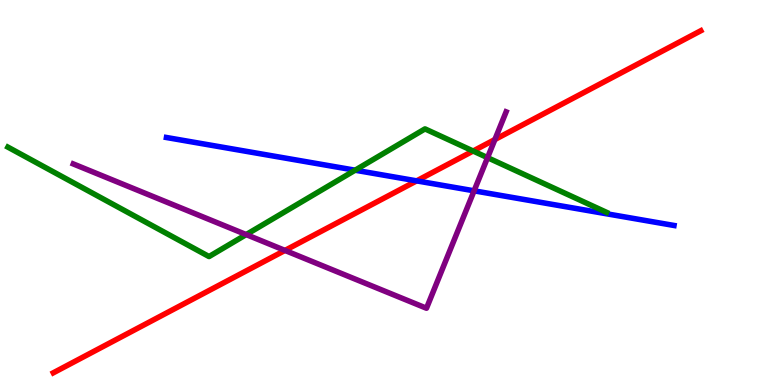[{'lines': ['blue', 'red'], 'intersections': [{'x': 5.38, 'y': 5.3}]}, {'lines': ['green', 'red'], 'intersections': [{'x': 6.1, 'y': 6.08}]}, {'lines': ['purple', 'red'], 'intersections': [{'x': 3.68, 'y': 3.5}, {'x': 6.39, 'y': 6.38}]}, {'lines': ['blue', 'green'], 'intersections': [{'x': 4.58, 'y': 5.58}]}, {'lines': ['blue', 'purple'], 'intersections': [{'x': 6.12, 'y': 5.04}]}, {'lines': ['green', 'purple'], 'intersections': [{'x': 3.18, 'y': 3.91}, {'x': 6.29, 'y': 5.91}]}]